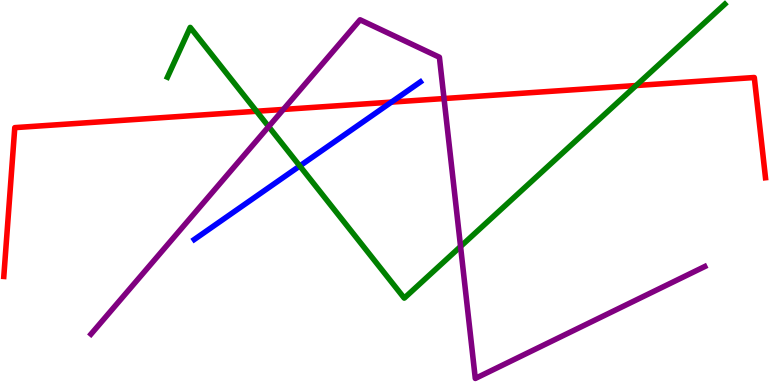[{'lines': ['blue', 'red'], 'intersections': [{'x': 5.05, 'y': 7.35}]}, {'lines': ['green', 'red'], 'intersections': [{'x': 3.31, 'y': 7.11}, {'x': 8.21, 'y': 7.78}]}, {'lines': ['purple', 'red'], 'intersections': [{'x': 3.66, 'y': 7.16}, {'x': 5.73, 'y': 7.44}]}, {'lines': ['blue', 'green'], 'intersections': [{'x': 3.87, 'y': 5.69}]}, {'lines': ['blue', 'purple'], 'intersections': []}, {'lines': ['green', 'purple'], 'intersections': [{'x': 3.47, 'y': 6.71}, {'x': 5.94, 'y': 3.6}]}]